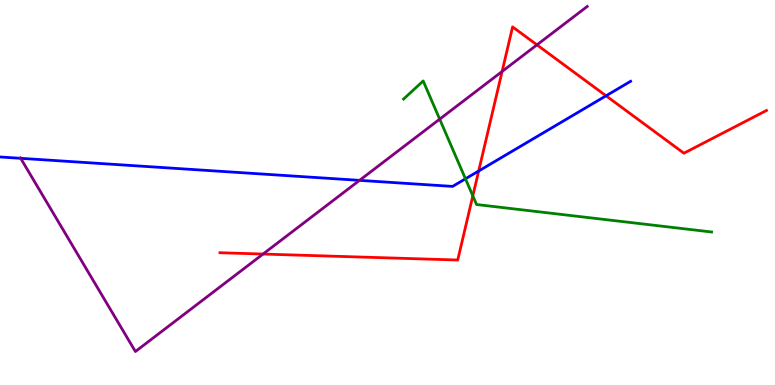[{'lines': ['blue', 'red'], 'intersections': [{'x': 6.18, 'y': 5.56}, {'x': 7.82, 'y': 7.51}]}, {'lines': ['green', 'red'], 'intersections': [{'x': 6.1, 'y': 4.91}]}, {'lines': ['purple', 'red'], 'intersections': [{'x': 3.39, 'y': 3.4}, {'x': 6.48, 'y': 8.14}, {'x': 6.93, 'y': 8.83}]}, {'lines': ['blue', 'green'], 'intersections': [{'x': 6.01, 'y': 5.36}]}, {'lines': ['blue', 'purple'], 'intersections': [{'x': 0.267, 'y': 5.89}, {'x': 4.64, 'y': 5.32}]}, {'lines': ['green', 'purple'], 'intersections': [{'x': 5.67, 'y': 6.91}]}]